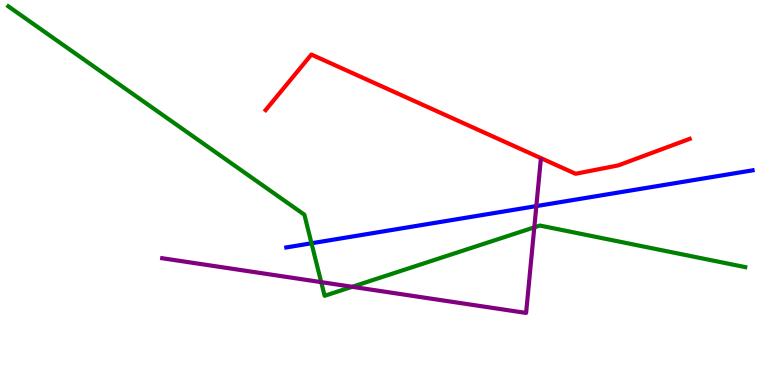[{'lines': ['blue', 'red'], 'intersections': []}, {'lines': ['green', 'red'], 'intersections': []}, {'lines': ['purple', 'red'], 'intersections': []}, {'lines': ['blue', 'green'], 'intersections': [{'x': 4.02, 'y': 3.68}]}, {'lines': ['blue', 'purple'], 'intersections': [{'x': 6.92, 'y': 4.65}]}, {'lines': ['green', 'purple'], 'intersections': [{'x': 4.14, 'y': 2.67}, {'x': 4.54, 'y': 2.55}, {'x': 6.89, 'y': 4.09}]}]